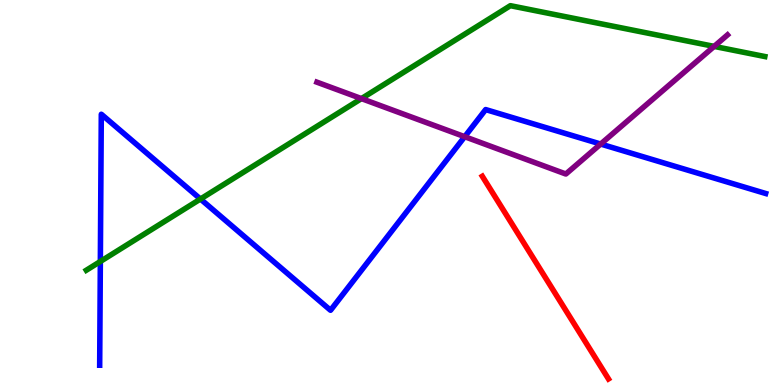[{'lines': ['blue', 'red'], 'intersections': []}, {'lines': ['green', 'red'], 'intersections': []}, {'lines': ['purple', 'red'], 'intersections': []}, {'lines': ['blue', 'green'], 'intersections': [{'x': 1.29, 'y': 3.21}, {'x': 2.59, 'y': 4.83}]}, {'lines': ['blue', 'purple'], 'intersections': [{'x': 6.0, 'y': 6.45}, {'x': 7.75, 'y': 6.26}]}, {'lines': ['green', 'purple'], 'intersections': [{'x': 4.66, 'y': 7.44}, {'x': 9.21, 'y': 8.79}]}]